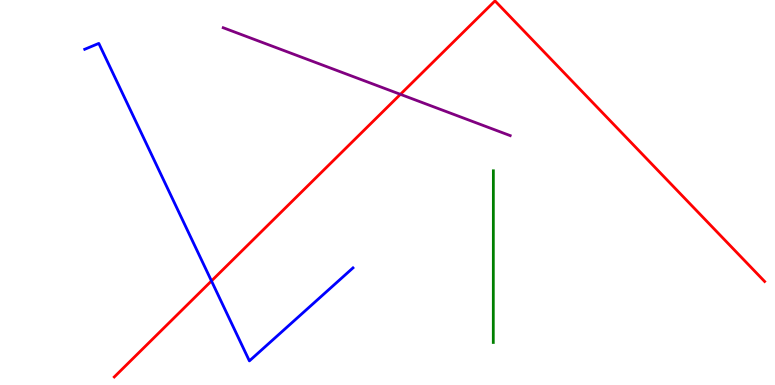[{'lines': ['blue', 'red'], 'intersections': [{'x': 2.73, 'y': 2.7}]}, {'lines': ['green', 'red'], 'intersections': []}, {'lines': ['purple', 'red'], 'intersections': [{'x': 5.17, 'y': 7.55}]}, {'lines': ['blue', 'green'], 'intersections': []}, {'lines': ['blue', 'purple'], 'intersections': []}, {'lines': ['green', 'purple'], 'intersections': []}]